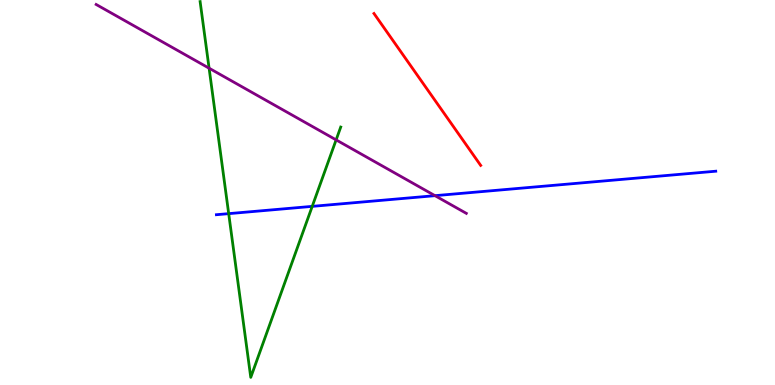[{'lines': ['blue', 'red'], 'intersections': []}, {'lines': ['green', 'red'], 'intersections': []}, {'lines': ['purple', 'red'], 'intersections': []}, {'lines': ['blue', 'green'], 'intersections': [{'x': 2.95, 'y': 4.45}, {'x': 4.03, 'y': 4.64}]}, {'lines': ['blue', 'purple'], 'intersections': [{'x': 5.61, 'y': 4.92}]}, {'lines': ['green', 'purple'], 'intersections': [{'x': 2.7, 'y': 8.23}, {'x': 4.34, 'y': 6.37}]}]